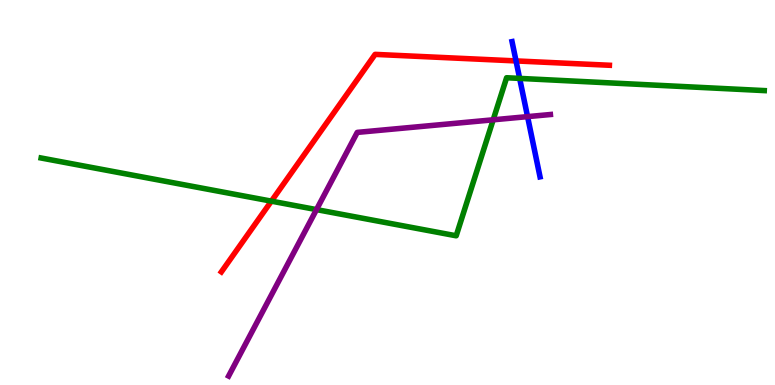[{'lines': ['blue', 'red'], 'intersections': [{'x': 6.66, 'y': 8.42}]}, {'lines': ['green', 'red'], 'intersections': [{'x': 3.5, 'y': 4.78}]}, {'lines': ['purple', 'red'], 'intersections': []}, {'lines': ['blue', 'green'], 'intersections': [{'x': 6.71, 'y': 7.96}]}, {'lines': ['blue', 'purple'], 'intersections': [{'x': 6.81, 'y': 6.97}]}, {'lines': ['green', 'purple'], 'intersections': [{'x': 4.08, 'y': 4.56}, {'x': 6.36, 'y': 6.89}]}]